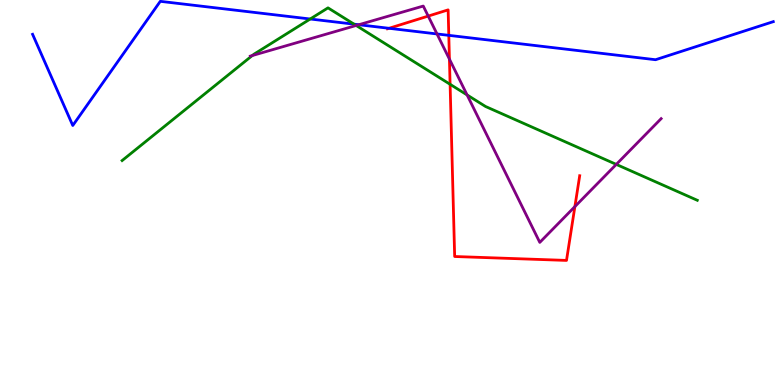[{'lines': ['blue', 'red'], 'intersections': [{'x': 5.02, 'y': 9.27}, {'x': 5.79, 'y': 9.08}]}, {'lines': ['green', 'red'], 'intersections': [{'x': 5.81, 'y': 7.81}]}, {'lines': ['purple', 'red'], 'intersections': [{'x': 5.53, 'y': 9.58}, {'x': 5.8, 'y': 8.46}, {'x': 7.42, 'y': 4.63}]}, {'lines': ['blue', 'green'], 'intersections': [{'x': 4.0, 'y': 9.51}, {'x': 4.57, 'y': 9.37}]}, {'lines': ['blue', 'purple'], 'intersections': [{'x': 4.63, 'y': 9.36}, {'x': 5.64, 'y': 9.12}]}, {'lines': ['green', 'purple'], 'intersections': [{'x': 3.26, 'y': 8.56}, {'x': 4.6, 'y': 9.34}, {'x': 6.03, 'y': 7.53}, {'x': 7.95, 'y': 5.73}]}]